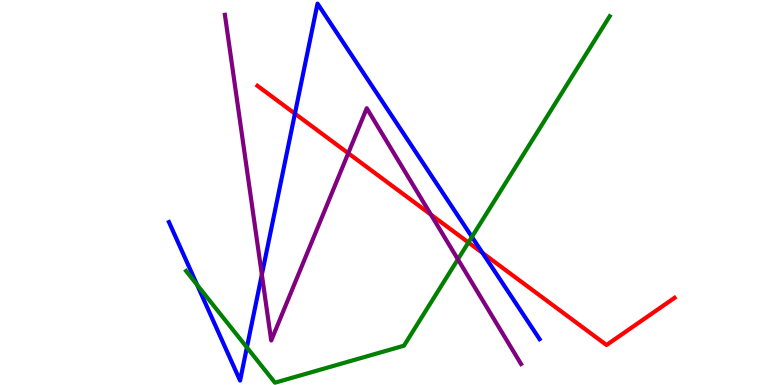[{'lines': ['blue', 'red'], 'intersections': [{'x': 3.81, 'y': 7.05}, {'x': 6.23, 'y': 3.43}]}, {'lines': ['green', 'red'], 'intersections': [{'x': 6.04, 'y': 3.7}]}, {'lines': ['purple', 'red'], 'intersections': [{'x': 4.49, 'y': 6.02}, {'x': 5.56, 'y': 4.43}]}, {'lines': ['blue', 'green'], 'intersections': [{'x': 2.54, 'y': 2.6}, {'x': 3.19, 'y': 0.976}, {'x': 6.09, 'y': 3.85}]}, {'lines': ['blue', 'purple'], 'intersections': [{'x': 3.38, 'y': 2.87}]}, {'lines': ['green', 'purple'], 'intersections': [{'x': 5.91, 'y': 3.26}]}]